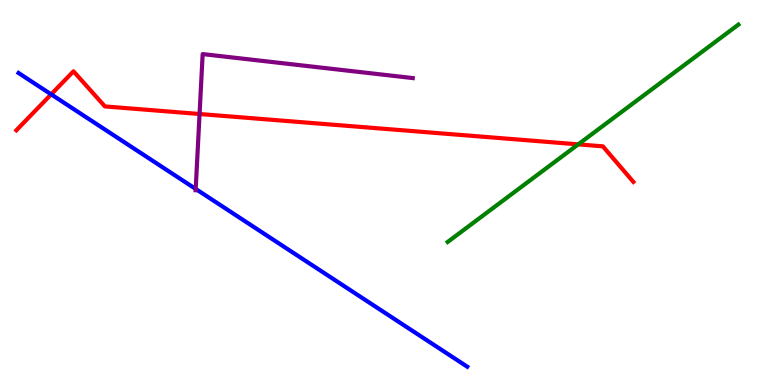[{'lines': ['blue', 'red'], 'intersections': [{'x': 0.66, 'y': 7.55}]}, {'lines': ['green', 'red'], 'intersections': [{'x': 7.46, 'y': 6.25}]}, {'lines': ['purple', 'red'], 'intersections': [{'x': 2.58, 'y': 7.04}]}, {'lines': ['blue', 'green'], 'intersections': []}, {'lines': ['blue', 'purple'], 'intersections': [{'x': 2.53, 'y': 5.09}]}, {'lines': ['green', 'purple'], 'intersections': []}]